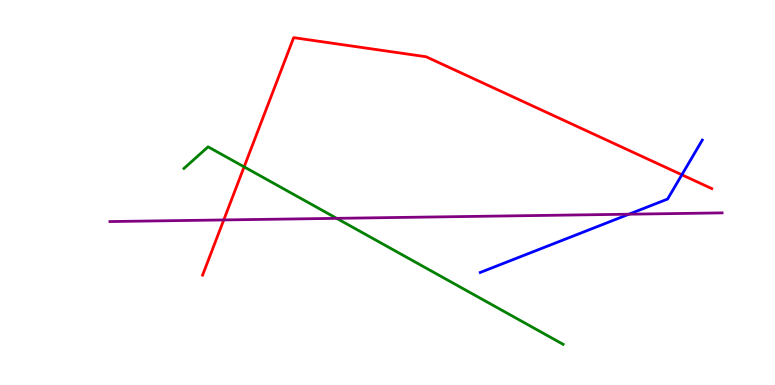[{'lines': ['blue', 'red'], 'intersections': [{'x': 8.8, 'y': 5.46}]}, {'lines': ['green', 'red'], 'intersections': [{'x': 3.15, 'y': 5.67}]}, {'lines': ['purple', 'red'], 'intersections': [{'x': 2.89, 'y': 4.29}]}, {'lines': ['blue', 'green'], 'intersections': []}, {'lines': ['blue', 'purple'], 'intersections': [{'x': 8.12, 'y': 4.44}]}, {'lines': ['green', 'purple'], 'intersections': [{'x': 4.34, 'y': 4.33}]}]